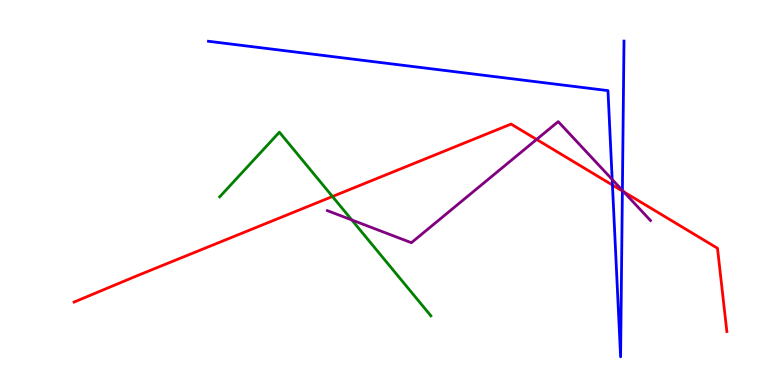[{'lines': ['blue', 'red'], 'intersections': [{'x': 7.9, 'y': 5.19}, {'x': 8.03, 'y': 5.04}]}, {'lines': ['green', 'red'], 'intersections': [{'x': 4.29, 'y': 4.9}]}, {'lines': ['purple', 'red'], 'intersections': [{'x': 6.92, 'y': 6.38}, {'x': 8.05, 'y': 5.02}]}, {'lines': ['blue', 'green'], 'intersections': []}, {'lines': ['blue', 'purple'], 'intersections': [{'x': 7.9, 'y': 5.34}, {'x': 8.03, 'y': 5.05}]}, {'lines': ['green', 'purple'], 'intersections': [{'x': 4.54, 'y': 4.29}]}]